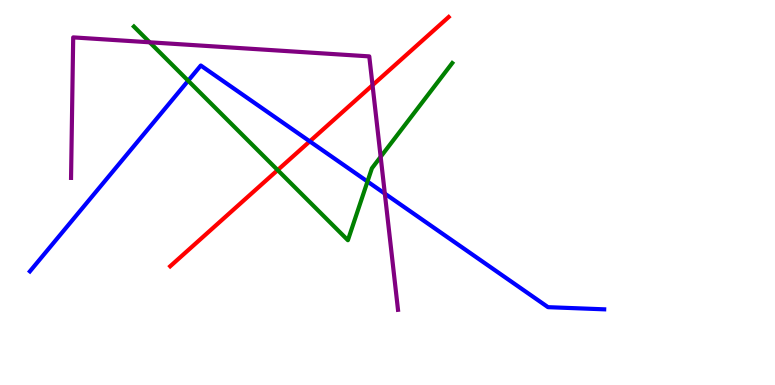[{'lines': ['blue', 'red'], 'intersections': [{'x': 4.0, 'y': 6.33}]}, {'lines': ['green', 'red'], 'intersections': [{'x': 3.58, 'y': 5.58}]}, {'lines': ['purple', 'red'], 'intersections': [{'x': 4.81, 'y': 7.79}]}, {'lines': ['blue', 'green'], 'intersections': [{'x': 2.43, 'y': 7.9}, {'x': 4.74, 'y': 5.28}]}, {'lines': ['blue', 'purple'], 'intersections': [{'x': 4.97, 'y': 4.97}]}, {'lines': ['green', 'purple'], 'intersections': [{'x': 1.93, 'y': 8.9}, {'x': 4.91, 'y': 5.93}]}]